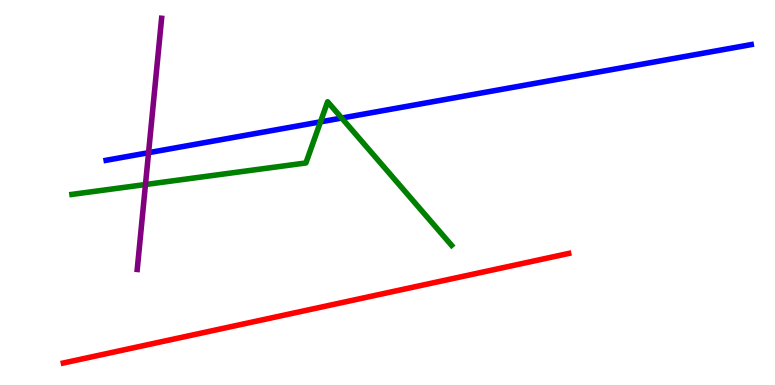[{'lines': ['blue', 'red'], 'intersections': []}, {'lines': ['green', 'red'], 'intersections': []}, {'lines': ['purple', 'red'], 'intersections': []}, {'lines': ['blue', 'green'], 'intersections': [{'x': 4.14, 'y': 6.83}, {'x': 4.41, 'y': 6.93}]}, {'lines': ['blue', 'purple'], 'intersections': [{'x': 1.92, 'y': 6.03}]}, {'lines': ['green', 'purple'], 'intersections': [{'x': 1.88, 'y': 5.21}]}]